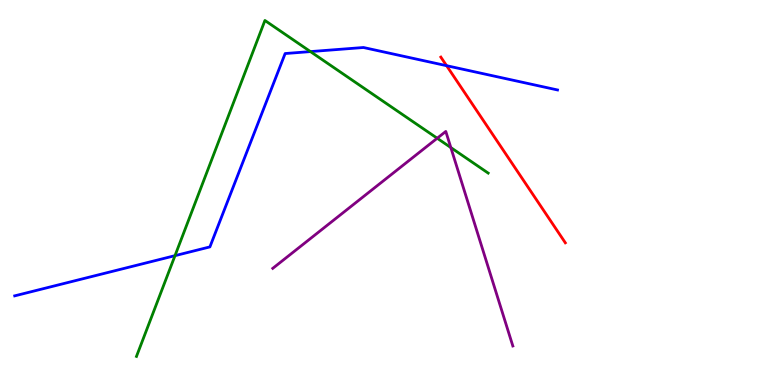[{'lines': ['blue', 'red'], 'intersections': [{'x': 5.76, 'y': 8.29}]}, {'lines': ['green', 'red'], 'intersections': []}, {'lines': ['purple', 'red'], 'intersections': []}, {'lines': ['blue', 'green'], 'intersections': [{'x': 2.26, 'y': 3.36}, {'x': 4.01, 'y': 8.66}]}, {'lines': ['blue', 'purple'], 'intersections': []}, {'lines': ['green', 'purple'], 'intersections': [{'x': 5.64, 'y': 6.41}, {'x': 5.82, 'y': 6.17}]}]